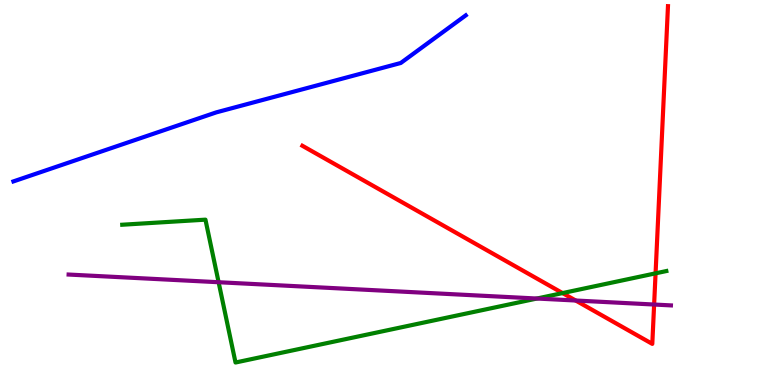[{'lines': ['blue', 'red'], 'intersections': []}, {'lines': ['green', 'red'], 'intersections': [{'x': 7.26, 'y': 2.39}, {'x': 8.46, 'y': 2.9}]}, {'lines': ['purple', 'red'], 'intersections': [{'x': 7.43, 'y': 2.19}, {'x': 8.44, 'y': 2.09}]}, {'lines': ['blue', 'green'], 'intersections': []}, {'lines': ['blue', 'purple'], 'intersections': []}, {'lines': ['green', 'purple'], 'intersections': [{'x': 2.82, 'y': 2.67}, {'x': 6.93, 'y': 2.25}]}]